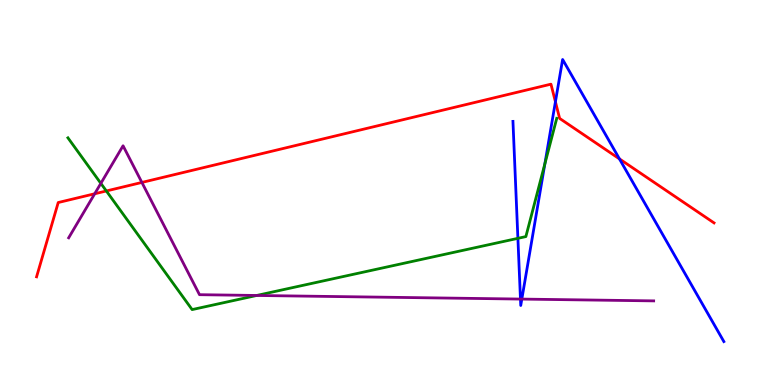[{'lines': ['blue', 'red'], 'intersections': [{'x': 7.17, 'y': 7.36}, {'x': 7.99, 'y': 5.87}]}, {'lines': ['green', 'red'], 'intersections': [{'x': 1.37, 'y': 5.04}]}, {'lines': ['purple', 'red'], 'intersections': [{'x': 1.22, 'y': 4.97}, {'x': 1.83, 'y': 5.26}]}, {'lines': ['blue', 'green'], 'intersections': [{'x': 6.68, 'y': 3.81}, {'x': 7.03, 'y': 5.74}]}, {'lines': ['blue', 'purple'], 'intersections': [{'x': 6.72, 'y': 2.23}, {'x': 6.73, 'y': 2.23}]}, {'lines': ['green', 'purple'], 'intersections': [{'x': 1.3, 'y': 5.24}, {'x': 3.31, 'y': 2.33}]}]